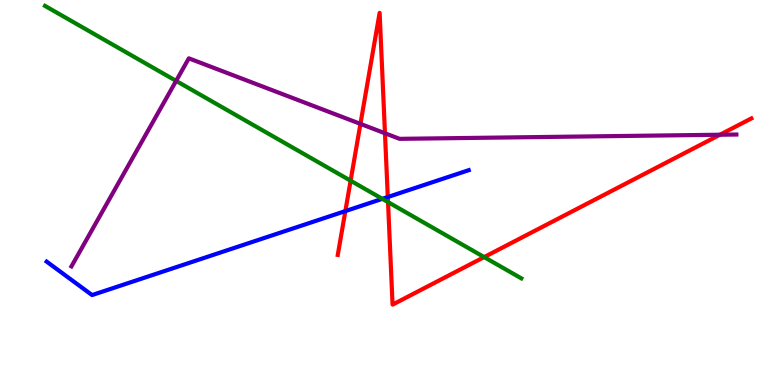[{'lines': ['blue', 'red'], 'intersections': [{'x': 4.46, 'y': 4.52}, {'x': 5.0, 'y': 4.88}]}, {'lines': ['green', 'red'], 'intersections': [{'x': 4.52, 'y': 5.31}, {'x': 5.01, 'y': 4.75}, {'x': 6.25, 'y': 3.32}]}, {'lines': ['purple', 'red'], 'intersections': [{'x': 4.65, 'y': 6.78}, {'x': 4.97, 'y': 6.54}, {'x': 9.29, 'y': 6.5}]}, {'lines': ['blue', 'green'], 'intersections': [{'x': 4.93, 'y': 4.84}]}, {'lines': ['blue', 'purple'], 'intersections': []}, {'lines': ['green', 'purple'], 'intersections': [{'x': 2.27, 'y': 7.9}]}]